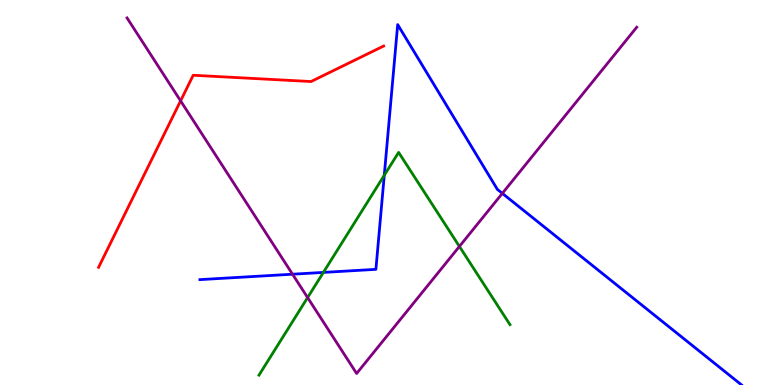[{'lines': ['blue', 'red'], 'intersections': []}, {'lines': ['green', 'red'], 'intersections': []}, {'lines': ['purple', 'red'], 'intersections': [{'x': 2.33, 'y': 7.38}]}, {'lines': ['blue', 'green'], 'intersections': [{'x': 4.17, 'y': 2.92}, {'x': 4.96, 'y': 5.45}]}, {'lines': ['blue', 'purple'], 'intersections': [{'x': 3.77, 'y': 2.88}, {'x': 6.48, 'y': 4.98}]}, {'lines': ['green', 'purple'], 'intersections': [{'x': 3.97, 'y': 2.27}, {'x': 5.93, 'y': 3.6}]}]